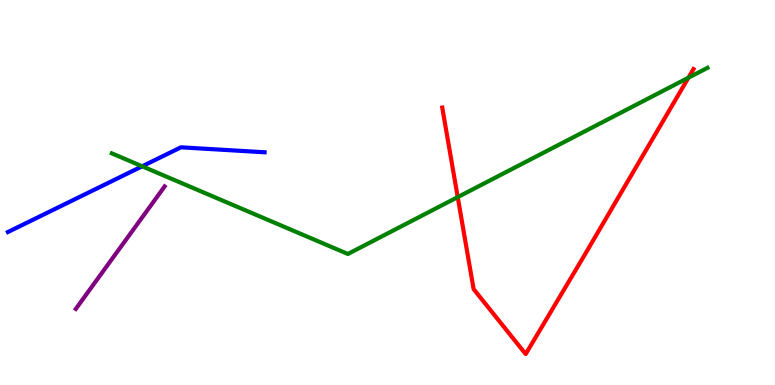[{'lines': ['blue', 'red'], 'intersections': []}, {'lines': ['green', 'red'], 'intersections': [{'x': 5.91, 'y': 4.88}, {'x': 8.88, 'y': 7.98}]}, {'lines': ['purple', 'red'], 'intersections': []}, {'lines': ['blue', 'green'], 'intersections': [{'x': 1.83, 'y': 5.68}]}, {'lines': ['blue', 'purple'], 'intersections': []}, {'lines': ['green', 'purple'], 'intersections': []}]